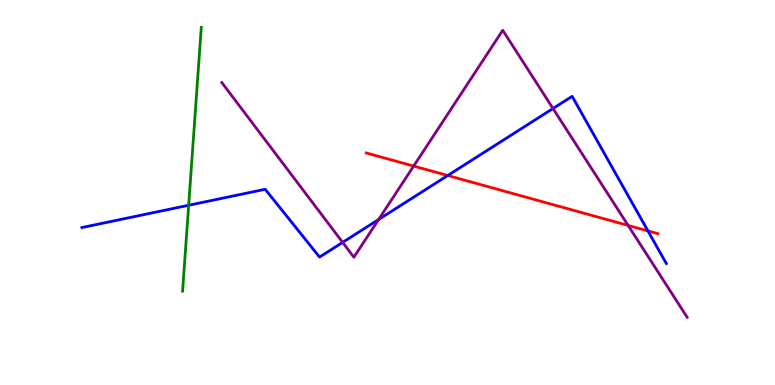[{'lines': ['blue', 'red'], 'intersections': [{'x': 5.78, 'y': 5.44}, {'x': 8.36, 'y': 4.0}]}, {'lines': ['green', 'red'], 'intersections': []}, {'lines': ['purple', 'red'], 'intersections': [{'x': 5.34, 'y': 5.69}, {'x': 8.11, 'y': 4.14}]}, {'lines': ['blue', 'green'], 'intersections': [{'x': 2.43, 'y': 4.67}]}, {'lines': ['blue', 'purple'], 'intersections': [{'x': 4.42, 'y': 3.7}, {'x': 4.89, 'y': 4.3}, {'x': 7.14, 'y': 7.18}]}, {'lines': ['green', 'purple'], 'intersections': []}]